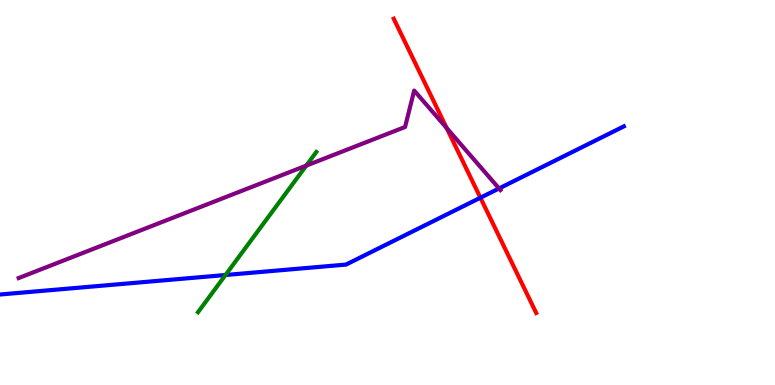[{'lines': ['blue', 'red'], 'intersections': [{'x': 6.2, 'y': 4.86}]}, {'lines': ['green', 'red'], 'intersections': []}, {'lines': ['purple', 'red'], 'intersections': [{'x': 5.76, 'y': 6.68}]}, {'lines': ['blue', 'green'], 'intersections': [{'x': 2.91, 'y': 2.86}]}, {'lines': ['blue', 'purple'], 'intersections': [{'x': 6.44, 'y': 5.11}]}, {'lines': ['green', 'purple'], 'intersections': [{'x': 3.95, 'y': 5.7}]}]